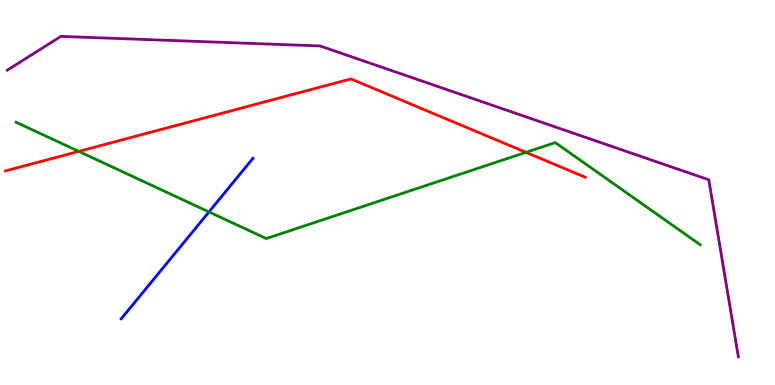[{'lines': ['blue', 'red'], 'intersections': []}, {'lines': ['green', 'red'], 'intersections': [{'x': 1.02, 'y': 6.07}, {'x': 6.79, 'y': 6.04}]}, {'lines': ['purple', 'red'], 'intersections': []}, {'lines': ['blue', 'green'], 'intersections': [{'x': 2.7, 'y': 4.5}]}, {'lines': ['blue', 'purple'], 'intersections': []}, {'lines': ['green', 'purple'], 'intersections': []}]